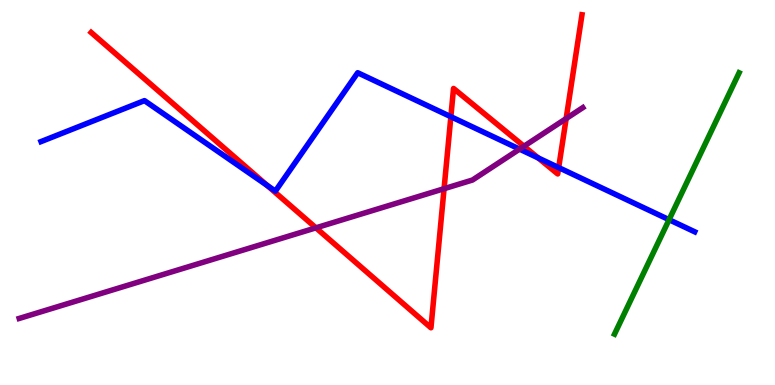[{'lines': ['blue', 'red'], 'intersections': [{'x': 3.45, 'y': 5.18}, {'x': 5.82, 'y': 6.97}, {'x': 6.94, 'y': 5.9}, {'x': 7.21, 'y': 5.65}]}, {'lines': ['green', 'red'], 'intersections': []}, {'lines': ['purple', 'red'], 'intersections': [{'x': 4.08, 'y': 4.08}, {'x': 5.73, 'y': 5.1}, {'x': 6.76, 'y': 6.2}, {'x': 7.31, 'y': 6.92}]}, {'lines': ['blue', 'green'], 'intersections': [{'x': 8.63, 'y': 4.29}]}, {'lines': ['blue', 'purple'], 'intersections': [{'x': 6.7, 'y': 6.13}]}, {'lines': ['green', 'purple'], 'intersections': []}]